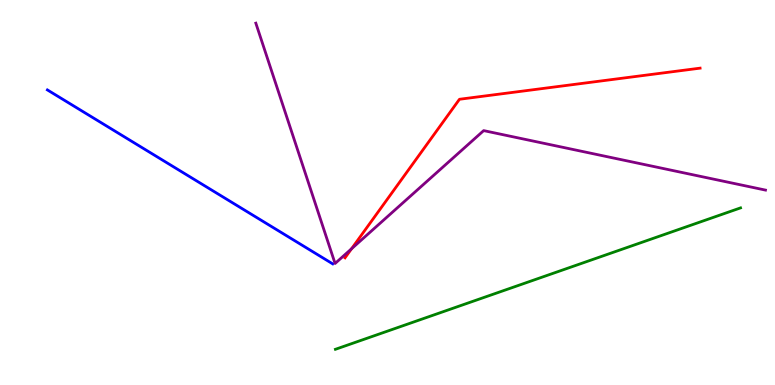[{'lines': ['blue', 'red'], 'intersections': []}, {'lines': ['green', 'red'], 'intersections': []}, {'lines': ['purple', 'red'], 'intersections': [{'x': 4.54, 'y': 3.54}]}, {'lines': ['blue', 'green'], 'intersections': []}, {'lines': ['blue', 'purple'], 'intersections': []}, {'lines': ['green', 'purple'], 'intersections': []}]